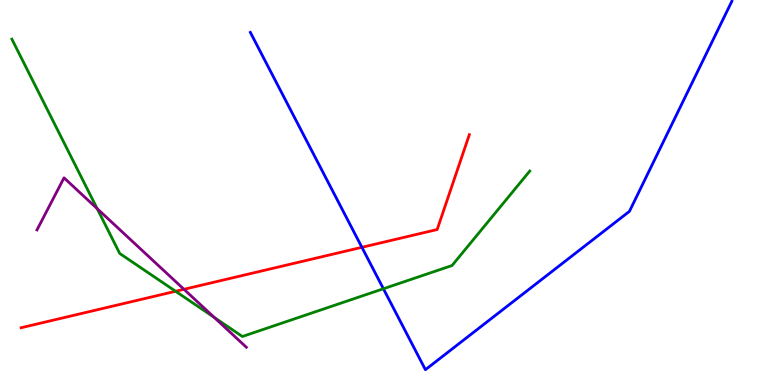[{'lines': ['blue', 'red'], 'intersections': [{'x': 4.67, 'y': 3.58}]}, {'lines': ['green', 'red'], 'intersections': [{'x': 2.27, 'y': 2.43}]}, {'lines': ['purple', 'red'], 'intersections': [{'x': 2.37, 'y': 2.49}]}, {'lines': ['blue', 'green'], 'intersections': [{'x': 4.95, 'y': 2.5}]}, {'lines': ['blue', 'purple'], 'intersections': []}, {'lines': ['green', 'purple'], 'intersections': [{'x': 1.25, 'y': 4.58}, {'x': 2.76, 'y': 1.75}]}]